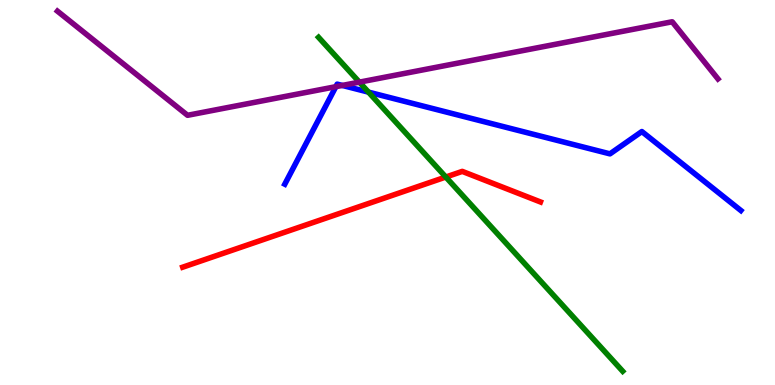[{'lines': ['blue', 'red'], 'intersections': []}, {'lines': ['green', 'red'], 'intersections': [{'x': 5.75, 'y': 5.4}]}, {'lines': ['purple', 'red'], 'intersections': []}, {'lines': ['blue', 'green'], 'intersections': [{'x': 4.75, 'y': 7.61}]}, {'lines': ['blue', 'purple'], 'intersections': [{'x': 4.33, 'y': 7.75}, {'x': 4.42, 'y': 7.78}]}, {'lines': ['green', 'purple'], 'intersections': [{'x': 4.64, 'y': 7.87}]}]